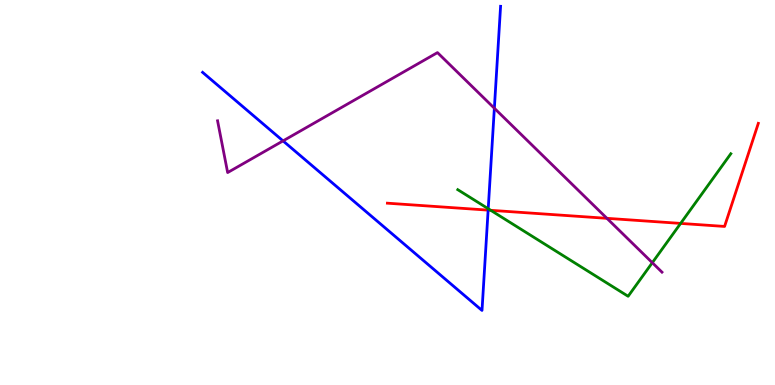[{'lines': ['blue', 'red'], 'intersections': [{'x': 6.3, 'y': 4.54}]}, {'lines': ['green', 'red'], 'intersections': [{'x': 6.33, 'y': 4.54}, {'x': 8.78, 'y': 4.2}]}, {'lines': ['purple', 'red'], 'intersections': [{'x': 7.83, 'y': 4.33}]}, {'lines': ['blue', 'green'], 'intersections': [{'x': 6.3, 'y': 4.58}]}, {'lines': ['blue', 'purple'], 'intersections': [{'x': 3.65, 'y': 6.34}, {'x': 6.38, 'y': 7.19}]}, {'lines': ['green', 'purple'], 'intersections': [{'x': 8.42, 'y': 3.18}]}]